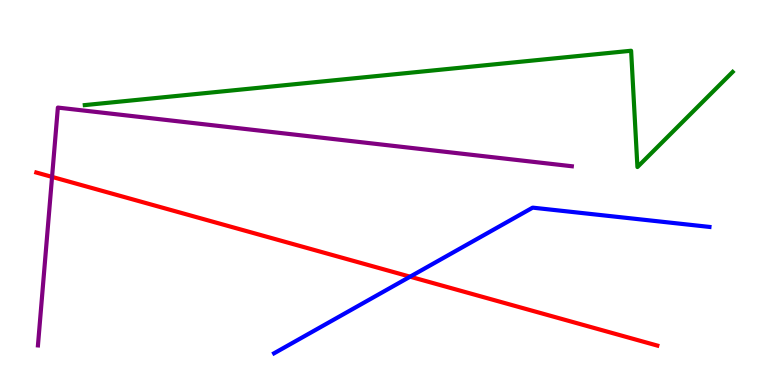[{'lines': ['blue', 'red'], 'intersections': [{'x': 5.29, 'y': 2.81}]}, {'lines': ['green', 'red'], 'intersections': []}, {'lines': ['purple', 'red'], 'intersections': [{'x': 0.672, 'y': 5.41}]}, {'lines': ['blue', 'green'], 'intersections': []}, {'lines': ['blue', 'purple'], 'intersections': []}, {'lines': ['green', 'purple'], 'intersections': []}]